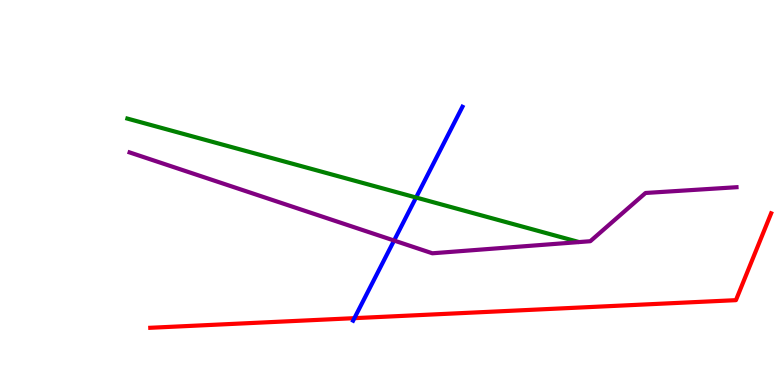[{'lines': ['blue', 'red'], 'intersections': [{'x': 4.57, 'y': 1.74}]}, {'lines': ['green', 'red'], 'intersections': []}, {'lines': ['purple', 'red'], 'intersections': []}, {'lines': ['blue', 'green'], 'intersections': [{'x': 5.37, 'y': 4.87}]}, {'lines': ['blue', 'purple'], 'intersections': [{'x': 5.08, 'y': 3.75}]}, {'lines': ['green', 'purple'], 'intersections': []}]